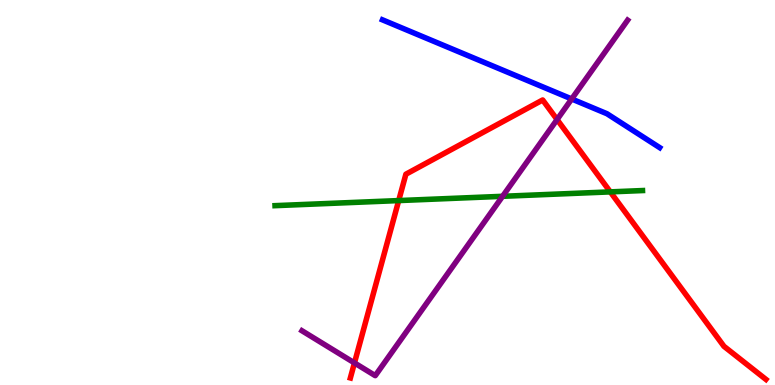[{'lines': ['blue', 'red'], 'intersections': []}, {'lines': ['green', 'red'], 'intersections': [{'x': 5.14, 'y': 4.79}, {'x': 7.87, 'y': 5.02}]}, {'lines': ['purple', 'red'], 'intersections': [{'x': 4.57, 'y': 0.574}, {'x': 7.19, 'y': 6.89}]}, {'lines': ['blue', 'green'], 'intersections': []}, {'lines': ['blue', 'purple'], 'intersections': [{'x': 7.38, 'y': 7.43}]}, {'lines': ['green', 'purple'], 'intersections': [{'x': 6.48, 'y': 4.9}]}]